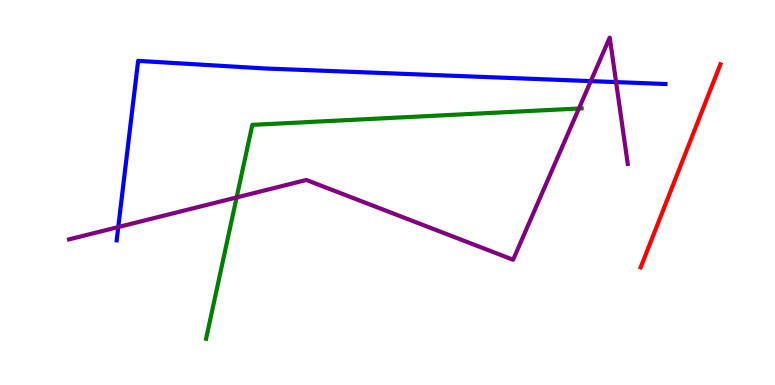[{'lines': ['blue', 'red'], 'intersections': []}, {'lines': ['green', 'red'], 'intersections': []}, {'lines': ['purple', 'red'], 'intersections': []}, {'lines': ['blue', 'green'], 'intersections': []}, {'lines': ['blue', 'purple'], 'intersections': [{'x': 1.53, 'y': 4.1}, {'x': 7.62, 'y': 7.89}, {'x': 7.95, 'y': 7.87}]}, {'lines': ['green', 'purple'], 'intersections': [{'x': 3.05, 'y': 4.87}, {'x': 7.47, 'y': 7.18}]}]